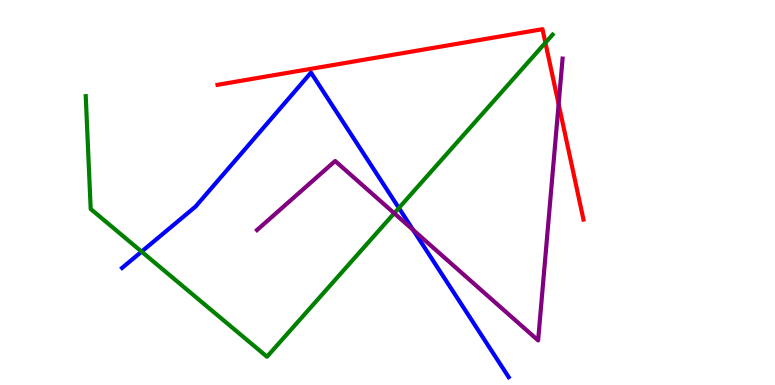[{'lines': ['blue', 'red'], 'intersections': []}, {'lines': ['green', 'red'], 'intersections': [{'x': 7.04, 'y': 8.89}]}, {'lines': ['purple', 'red'], 'intersections': [{'x': 7.21, 'y': 7.29}]}, {'lines': ['blue', 'green'], 'intersections': [{'x': 1.83, 'y': 3.46}, {'x': 5.15, 'y': 4.6}]}, {'lines': ['blue', 'purple'], 'intersections': [{'x': 5.33, 'y': 4.03}]}, {'lines': ['green', 'purple'], 'intersections': [{'x': 5.09, 'y': 4.46}]}]